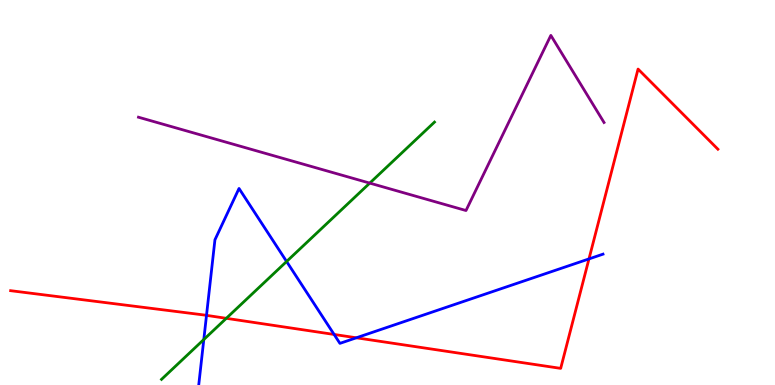[{'lines': ['blue', 'red'], 'intersections': [{'x': 2.66, 'y': 1.81}, {'x': 4.31, 'y': 1.31}, {'x': 4.6, 'y': 1.23}, {'x': 7.6, 'y': 3.28}]}, {'lines': ['green', 'red'], 'intersections': [{'x': 2.92, 'y': 1.73}]}, {'lines': ['purple', 'red'], 'intersections': []}, {'lines': ['blue', 'green'], 'intersections': [{'x': 2.63, 'y': 1.18}, {'x': 3.7, 'y': 3.21}]}, {'lines': ['blue', 'purple'], 'intersections': []}, {'lines': ['green', 'purple'], 'intersections': [{'x': 4.77, 'y': 5.24}]}]